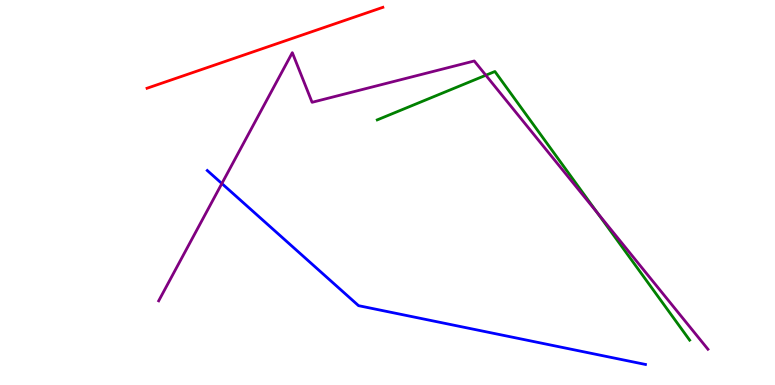[{'lines': ['blue', 'red'], 'intersections': []}, {'lines': ['green', 'red'], 'intersections': []}, {'lines': ['purple', 'red'], 'intersections': []}, {'lines': ['blue', 'green'], 'intersections': []}, {'lines': ['blue', 'purple'], 'intersections': [{'x': 2.86, 'y': 5.23}]}, {'lines': ['green', 'purple'], 'intersections': [{'x': 6.27, 'y': 8.05}, {'x': 7.71, 'y': 4.47}]}]